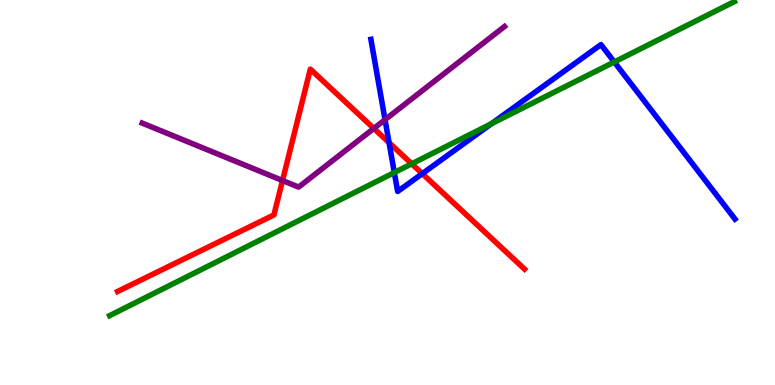[{'lines': ['blue', 'red'], 'intersections': [{'x': 5.02, 'y': 6.29}, {'x': 5.45, 'y': 5.49}]}, {'lines': ['green', 'red'], 'intersections': [{'x': 5.31, 'y': 5.75}]}, {'lines': ['purple', 'red'], 'intersections': [{'x': 3.65, 'y': 5.31}, {'x': 4.82, 'y': 6.66}]}, {'lines': ['blue', 'green'], 'intersections': [{'x': 5.09, 'y': 5.52}, {'x': 6.34, 'y': 6.79}, {'x': 7.93, 'y': 8.39}]}, {'lines': ['blue', 'purple'], 'intersections': [{'x': 4.97, 'y': 6.89}]}, {'lines': ['green', 'purple'], 'intersections': []}]